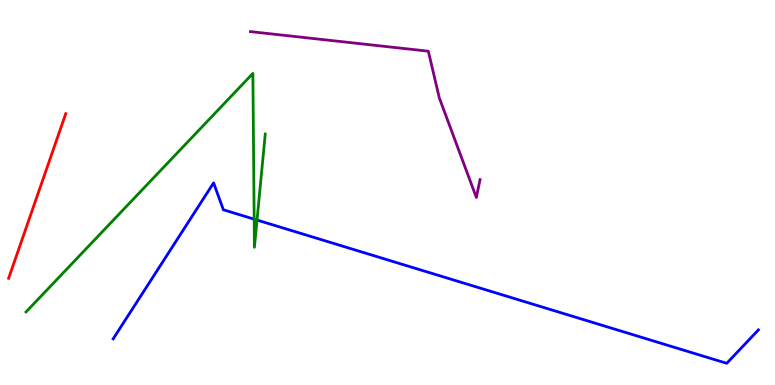[{'lines': ['blue', 'red'], 'intersections': []}, {'lines': ['green', 'red'], 'intersections': []}, {'lines': ['purple', 'red'], 'intersections': []}, {'lines': ['blue', 'green'], 'intersections': [{'x': 3.28, 'y': 4.31}, {'x': 3.32, 'y': 4.28}]}, {'lines': ['blue', 'purple'], 'intersections': []}, {'lines': ['green', 'purple'], 'intersections': []}]